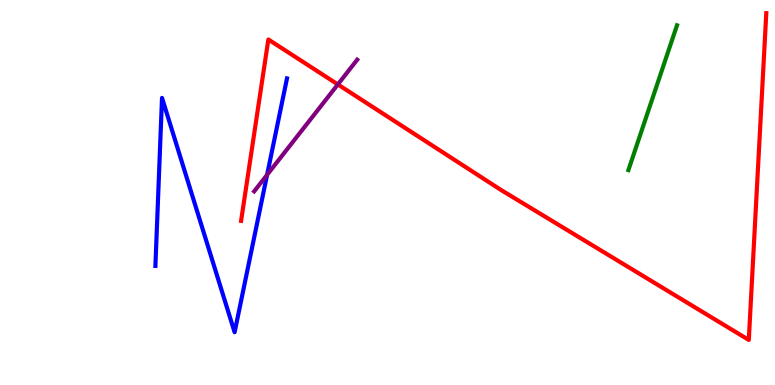[{'lines': ['blue', 'red'], 'intersections': []}, {'lines': ['green', 'red'], 'intersections': []}, {'lines': ['purple', 'red'], 'intersections': [{'x': 4.36, 'y': 7.81}]}, {'lines': ['blue', 'green'], 'intersections': []}, {'lines': ['blue', 'purple'], 'intersections': [{'x': 3.45, 'y': 5.46}]}, {'lines': ['green', 'purple'], 'intersections': []}]